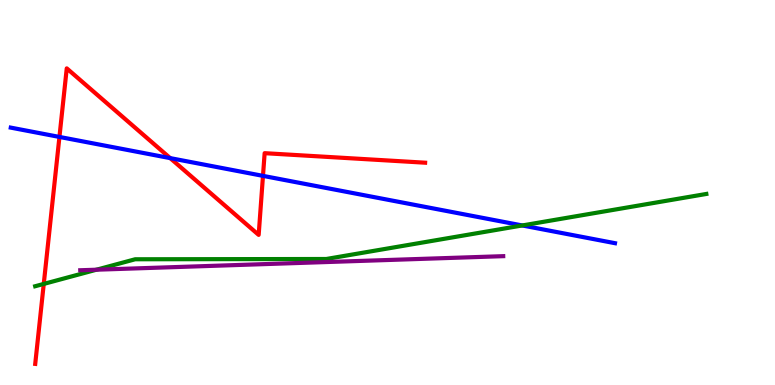[{'lines': ['blue', 'red'], 'intersections': [{'x': 0.767, 'y': 6.44}, {'x': 2.2, 'y': 5.89}, {'x': 3.39, 'y': 5.43}]}, {'lines': ['green', 'red'], 'intersections': [{'x': 0.565, 'y': 2.63}]}, {'lines': ['purple', 'red'], 'intersections': []}, {'lines': ['blue', 'green'], 'intersections': [{'x': 6.74, 'y': 4.14}]}, {'lines': ['blue', 'purple'], 'intersections': []}, {'lines': ['green', 'purple'], 'intersections': [{'x': 1.24, 'y': 2.99}]}]